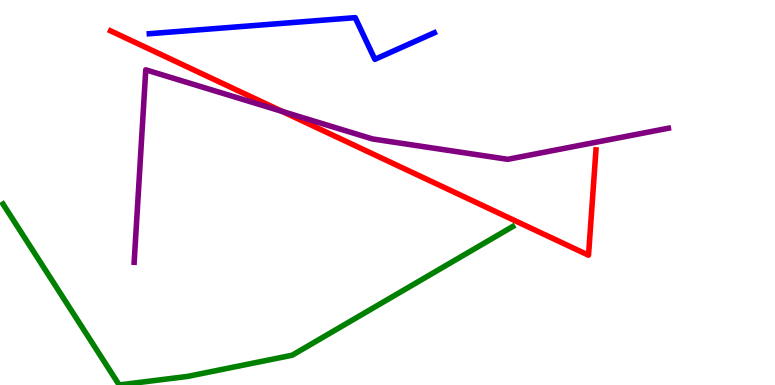[{'lines': ['blue', 'red'], 'intersections': []}, {'lines': ['green', 'red'], 'intersections': []}, {'lines': ['purple', 'red'], 'intersections': [{'x': 3.64, 'y': 7.11}]}, {'lines': ['blue', 'green'], 'intersections': []}, {'lines': ['blue', 'purple'], 'intersections': []}, {'lines': ['green', 'purple'], 'intersections': []}]